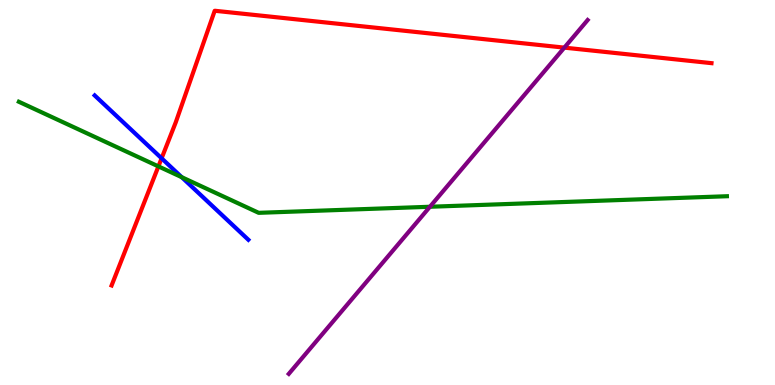[{'lines': ['blue', 'red'], 'intersections': [{'x': 2.09, 'y': 5.89}]}, {'lines': ['green', 'red'], 'intersections': [{'x': 2.04, 'y': 5.68}]}, {'lines': ['purple', 'red'], 'intersections': [{'x': 7.28, 'y': 8.76}]}, {'lines': ['blue', 'green'], 'intersections': [{'x': 2.34, 'y': 5.4}]}, {'lines': ['blue', 'purple'], 'intersections': []}, {'lines': ['green', 'purple'], 'intersections': [{'x': 5.55, 'y': 4.63}]}]